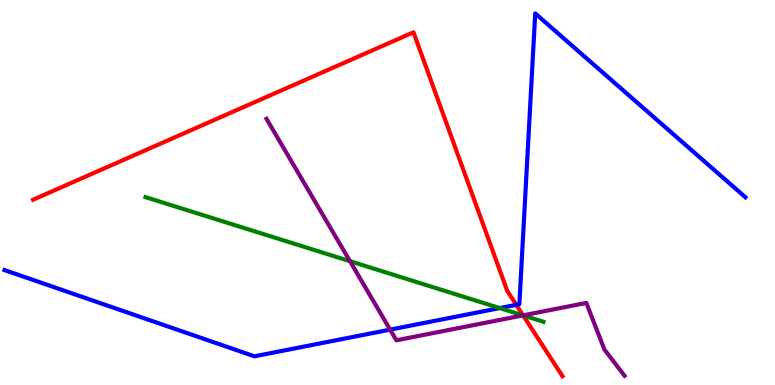[{'lines': ['blue', 'red'], 'intersections': [{'x': 6.66, 'y': 2.08}]}, {'lines': ['green', 'red'], 'intersections': [{'x': 6.75, 'y': 1.81}]}, {'lines': ['purple', 'red'], 'intersections': [{'x': 6.75, 'y': 1.81}]}, {'lines': ['blue', 'green'], 'intersections': [{'x': 6.45, 'y': 2.0}]}, {'lines': ['blue', 'purple'], 'intersections': [{'x': 5.03, 'y': 1.44}]}, {'lines': ['green', 'purple'], 'intersections': [{'x': 4.52, 'y': 3.22}, {'x': 6.75, 'y': 1.81}]}]